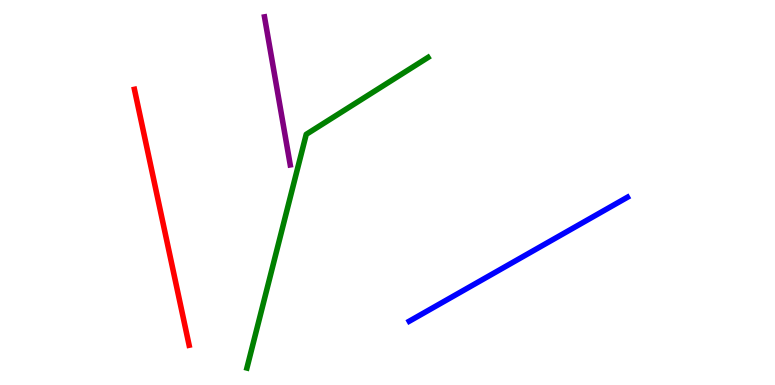[{'lines': ['blue', 'red'], 'intersections': []}, {'lines': ['green', 'red'], 'intersections': []}, {'lines': ['purple', 'red'], 'intersections': []}, {'lines': ['blue', 'green'], 'intersections': []}, {'lines': ['blue', 'purple'], 'intersections': []}, {'lines': ['green', 'purple'], 'intersections': []}]